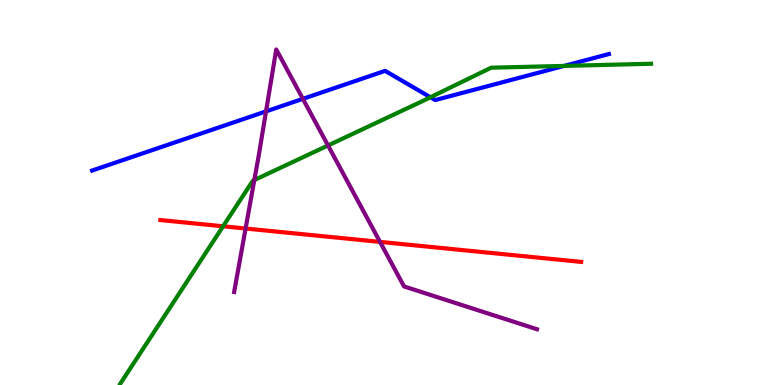[{'lines': ['blue', 'red'], 'intersections': []}, {'lines': ['green', 'red'], 'intersections': [{'x': 2.88, 'y': 4.12}]}, {'lines': ['purple', 'red'], 'intersections': [{'x': 3.17, 'y': 4.06}, {'x': 4.9, 'y': 3.72}]}, {'lines': ['blue', 'green'], 'intersections': [{'x': 5.55, 'y': 7.47}, {'x': 7.28, 'y': 8.29}]}, {'lines': ['blue', 'purple'], 'intersections': [{'x': 3.43, 'y': 7.11}, {'x': 3.91, 'y': 7.43}]}, {'lines': ['green', 'purple'], 'intersections': [{'x': 3.28, 'y': 5.32}, {'x': 4.23, 'y': 6.22}]}]